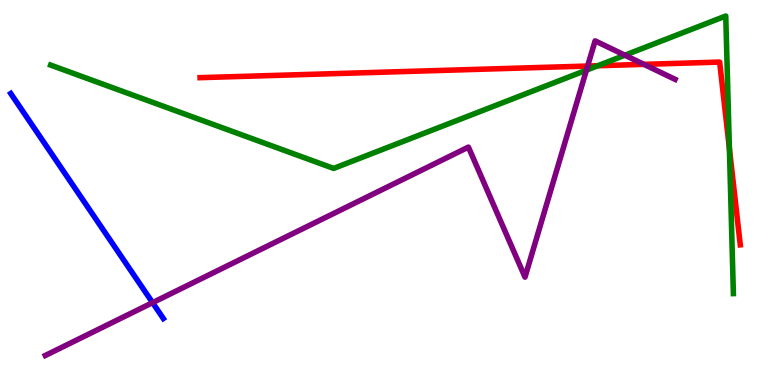[{'lines': ['blue', 'red'], 'intersections': []}, {'lines': ['green', 'red'], 'intersections': [{'x': 7.71, 'y': 8.29}, {'x': 9.41, 'y': 6.14}]}, {'lines': ['purple', 'red'], 'intersections': [{'x': 7.58, 'y': 8.28}, {'x': 8.31, 'y': 8.33}]}, {'lines': ['blue', 'green'], 'intersections': []}, {'lines': ['blue', 'purple'], 'intersections': [{'x': 1.97, 'y': 2.14}]}, {'lines': ['green', 'purple'], 'intersections': [{'x': 7.57, 'y': 8.18}, {'x': 8.06, 'y': 8.57}]}]